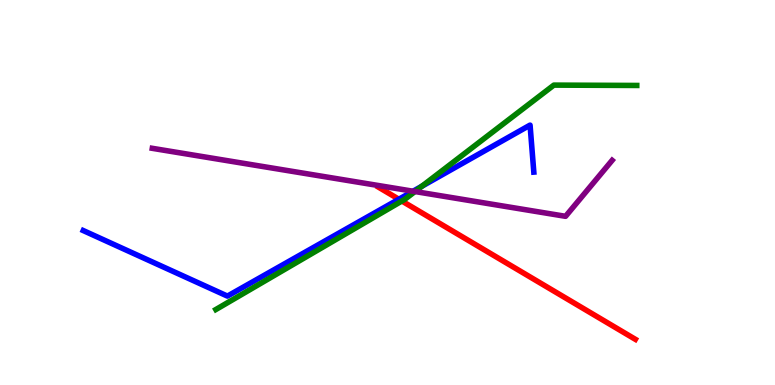[{'lines': ['blue', 'red'], 'intersections': [{'x': 5.15, 'y': 4.82}]}, {'lines': ['green', 'red'], 'intersections': [{'x': 5.19, 'y': 4.78}]}, {'lines': ['purple', 'red'], 'intersections': []}, {'lines': ['blue', 'green'], 'intersections': [{'x': 5.44, 'y': 5.16}]}, {'lines': ['blue', 'purple'], 'intersections': [{'x': 5.33, 'y': 5.03}]}, {'lines': ['green', 'purple'], 'intersections': [{'x': 5.35, 'y': 5.02}]}]